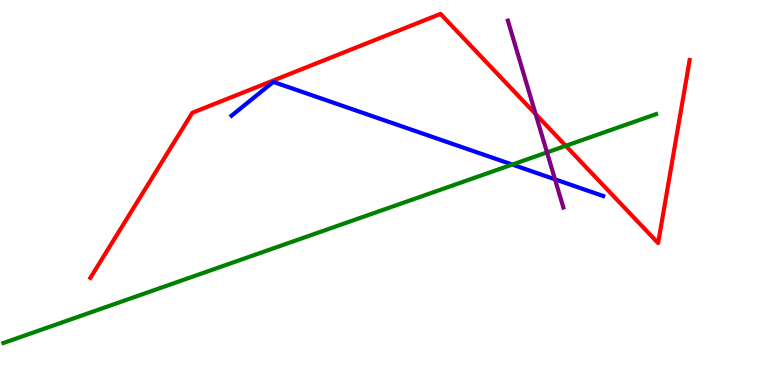[{'lines': ['blue', 'red'], 'intersections': []}, {'lines': ['green', 'red'], 'intersections': [{'x': 7.3, 'y': 6.21}]}, {'lines': ['purple', 'red'], 'intersections': [{'x': 6.91, 'y': 7.04}]}, {'lines': ['blue', 'green'], 'intersections': [{'x': 6.61, 'y': 5.73}]}, {'lines': ['blue', 'purple'], 'intersections': [{'x': 7.16, 'y': 5.34}]}, {'lines': ['green', 'purple'], 'intersections': [{'x': 7.06, 'y': 6.04}]}]